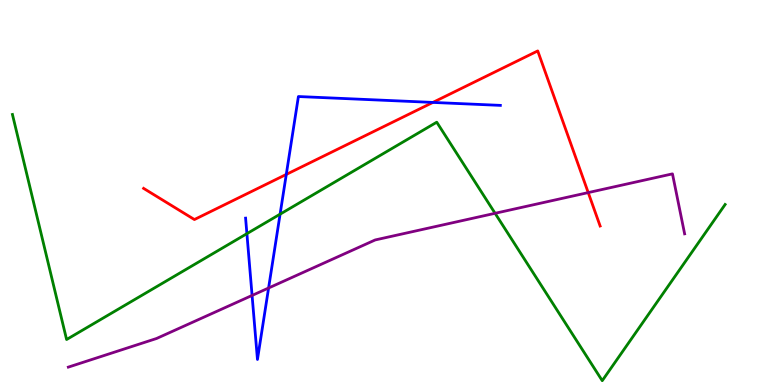[{'lines': ['blue', 'red'], 'intersections': [{'x': 3.69, 'y': 5.47}, {'x': 5.59, 'y': 7.34}]}, {'lines': ['green', 'red'], 'intersections': []}, {'lines': ['purple', 'red'], 'intersections': [{'x': 7.59, 'y': 5.0}]}, {'lines': ['blue', 'green'], 'intersections': [{'x': 3.19, 'y': 3.93}, {'x': 3.61, 'y': 4.44}]}, {'lines': ['blue', 'purple'], 'intersections': [{'x': 3.25, 'y': 2.33}, {'x': 3.47, 'y': 2.52}]}, {'lines': ['green', 'purple'], 'intersections': [{'x': 6.39, 'y': 4.46}]}]